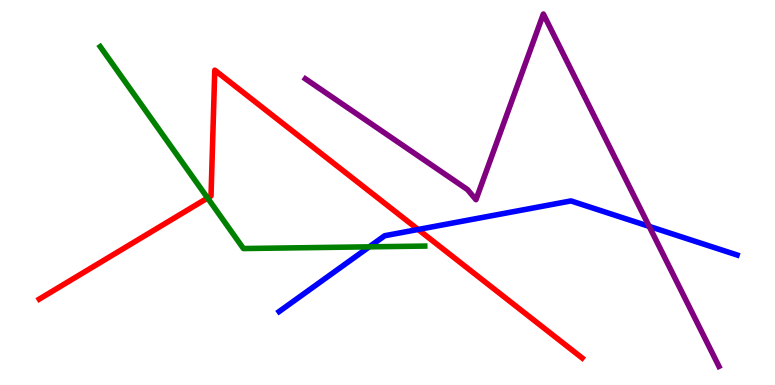[{'lines': ['blue', 'red'], 'intersections': [{'x': 5.4, 'y': 4.04}]}, {'lines': ['green', 'red'], 'intersections': [{'x': 2.68, 'y': 4.86}]}, {'lines': ['purple', 'red'], 'intersections': []}, {'lines': ['blue', 'green'], 'intersections': [{'x': 4.76, 'y': 3.59}]}, {'lines': ['blue', 'purple'], 'intersections': [{'x': 8.38, 'y': 4.12}]}, {'lines': ['green', 'purple'], 'intersections': []}]